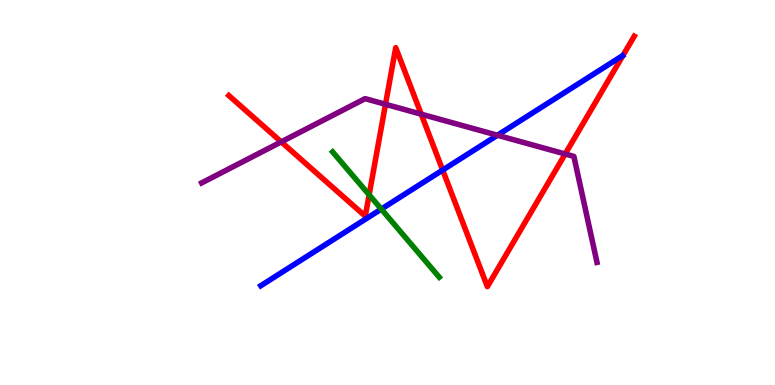[{'lines': ['blue', 'red'], 'intersections': [{'x': 5.71, 'y': 5.58}]}, {'lines': ['green', 'red'], 'intersections': [{'x': 4.76, 'y': 4.94}]}, {'lines': ['purple', 'red'], 'intersections': [{'x': 3.63, 'y': 6.31}, {'x': 4.97, 'y': 7.29}, {'x': 5.44, 'y': 7.03}, {'x': 7.29, 'y': 6.0}]}, {'lines': ['blue', 'green'], 'intersections': [{'x': 4.92, 'y': 4.57}]}, {'lines': ['blue', 'purple'], 'intersections': [{'x': 6.42, 'y': 6.49}]}, {'lines': ['green', 'purple'], 'intersections': []}]